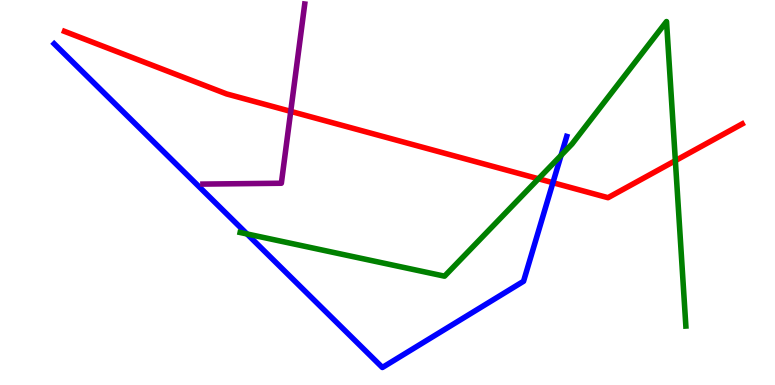[{'lines': ['blue', 'red'], 'intersections': [{'x': 7.13, 'y': 5.25}]}, {'lines': ['green', 'red'], 'intersections': [{'x': 6.95, 'y': 5.36}, {'x': 8.71, 'y': 5.83}]}, {'lines': ['purple', 'red'], 'intersections': [{'x': 3.75, 'y': 7.11}]}, {'lines': ['blue', 'green'], 'intersections': [{'x': 3.19, 'y': 3.92}, {'x': 7.24, 'y': 5.97}]}, {'lines': ['blue', 'purple'], 'intersections': []}, {'lines': ['green', 'purple'], 'intersections': []}]